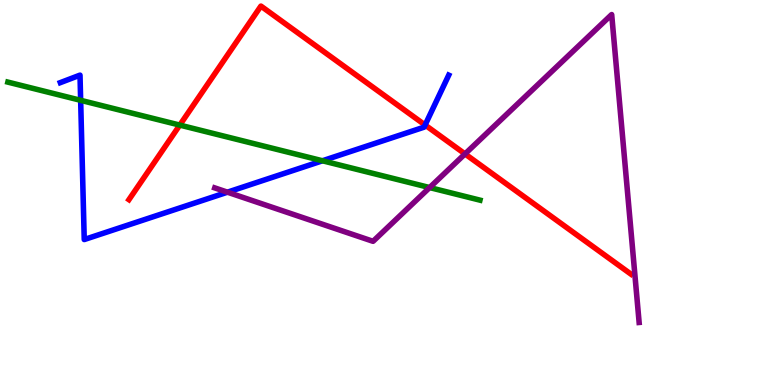[{'lines': ['blue', 'red'], 'intersections': [{'x': 5.49, 'y': 6.75}]}, {'lines': ['green', 'red'], 'intersections': [{'x': 2.32, 'y': 6.75}]}, {'lines': ['purple', 'red'], 'intersections': [{'x': 6.0, 'y': 6.0}]}, {'lines': ['blue', 'green'], 'intersections': [{'x': 1.04, 'y': 7.39}, {'x': 4.16, 'y': 5.82}]}, {'lines': ['blue', 'purple'], 'intersections': [{'x': 2.93, 'y': 5.01}]}, {'lines': ['green', 'purple'], 'intersections': [{'x': 5.54, 'y': 5.13}]}]